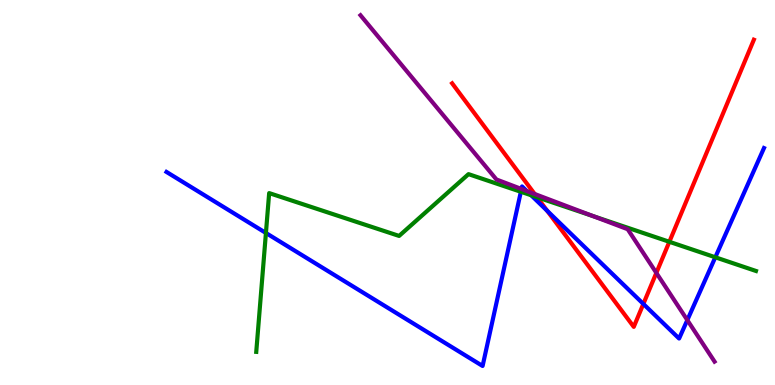[{'lines': ['blue', 'red'], 'intersections': [{'x': 7.06, 'y': 4.52}, {'x': 8.3, 'y': 2.11}]}, {'lines': ['green', 'red'], 'intersections': [{'x': 6.93, 'y': 4.88}, {'x': 8.64, 'y': 3.72}]}, {'lines': ['purple', 'red'], 'intersections': [{'x': 6.9, 'y': 4.96}, {'x': 8.47, 'y': 2.91}]}, {'lines': ['blue', 'green'], 'intersections': [{'x': 3.43, 'y': 3.95}, {'x': 6.72, 'y': 5.02}, {'x': 6.85, 'y': 4.93}, {'x': 9.23, 'y': 3.32}]}, {'lines': ['blue', 'purple'], 'intersections': [{'x': 6.73, 'y': 5.09}, {'x': 6.8, 'y': 5.04}, {'x': 8.87, 'y': 1.69}]}, {'lines': ['green', 'purple'], 'intersections': [{'x': 7.65, 'y': 4.39}]}]